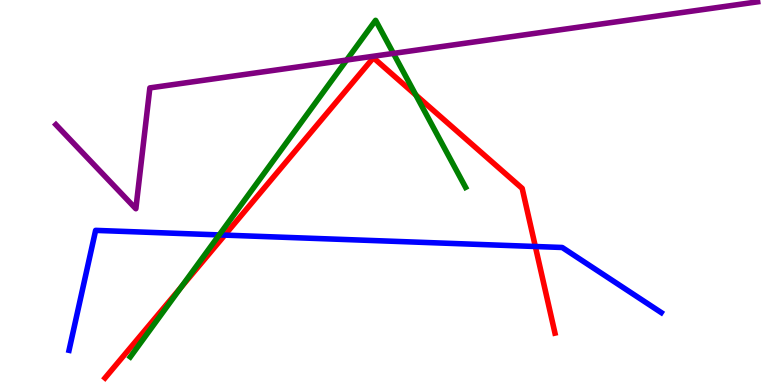[{'lines': ['blue', 'red'], 'intersections': [{'x': 2.9, 'y': 3.89}, {'x': 6.91, 'y': 3.6}]}, {'lines': ['green', 'red'], 'intersections': [{'x': 2.34, 'y': 2.54}, {'x': 5.37, 'y': 7.53}]}, {'lines': ['purple', 'red'], 'intersections': []}, {'lines': ['blue', 'green'], 'intersections': [{'x': 2.83, 'y': 3.9}]}, {'lines': ['blue', 'purple'], 'intersections': []}, {'lines': ['green', 'purple'], 'intersections': [{'x': 4.47, 'y': 8.44}, {'x': 5.08, 'y': 8.61}]}]